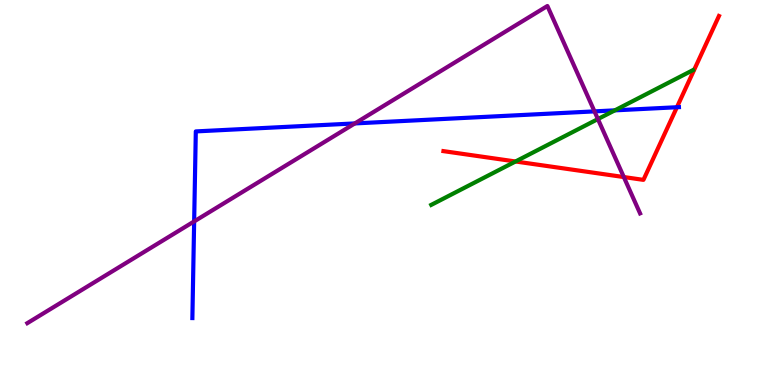[{'lines': ['blue', 'red'], 'intersections': [{'x': 8.73, 'y': 7.21}]}, {'lines': ['green', 'red'], 'intersections': [{'x': 6.65, 'y': 5.81}]}, {'lines': ['purple', 'red'], 'intersections': [{'x': 8.05, 'y': 5.4}]}, {'lines': ['blue', 'green'], 'intersections': [{'x': 7.93, 'y': 7.13}]}, {'lines': ['blue', 'purple'], 'intersections': [{'x': 2.51, 'y': 4.25}, {'x': 4.58, 'y': 6.79}, {'x': 7.67, 'y': 7.11}]}, {'lines': ['green', 'purple'], 'intersections': [{'x': 7.72, 'y': 6.91}]}]